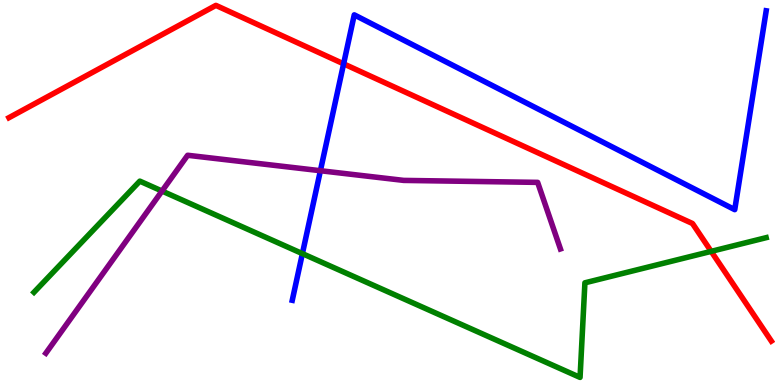[{'lines': ['blue', 'red'], 'intersections': [{'x': 4.43, 'y': 8.34}]}, {'lines': ['green', 'red'], 'intersections': [{'x': 9.18, 'y': 3.47}]}, {'lines': ['purple', 'red'], 'intersections': []}, {'lines': ['blue', 'green'], 'intersections': [{'x': 3.9, 'y': 3.41}]}, {'lines': ['blue', 'purple'], 'intersections': [{'x': 4.13, 'y': 5.57}]}, {'lines': ['green', 'purple'], 'intersections': [{'x': 2.09, 'y': 5.04}]}]